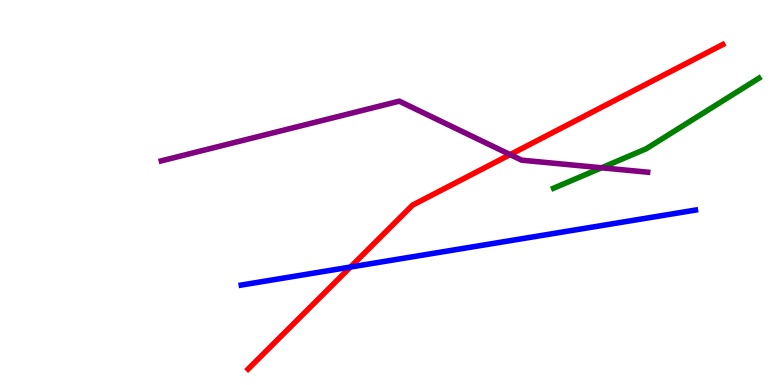[{'lines': ['blue', 'red'], 'intersections': [{'x': 4.52, 'y': 3.06}]}, {'lines': ['green', 'red'], 'intersections': []}, {'lines': ['purple', 'red'], 'intersections': [{'x': 6.58, 'y': 5.98}]}, {'lines': ['blue', 'green'], 'intersections': []}, {'lines': ['blue', 'purple'], 'intersections': []}, {'lines': ['green', 'purple'], 'intersections': [{'x': 7.76, 'y': 5.64}]}]